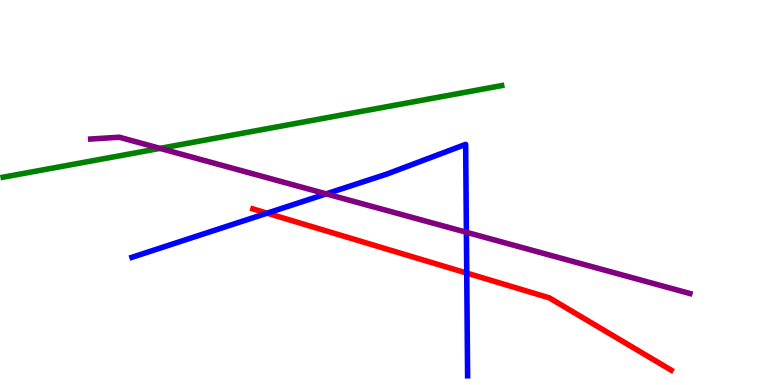[{'lines': ['blue', 'red'], 'intersections': [{'x': 3.45, 'y': 4.46}, {'x': 6.02, 'y': 2.91}]}, {'lines': ['green', 'red'], 'intersections': []}, {'lines': ['purple', 'red'], 'intersections': []}, {'lines': ['blue', 'green'], 'intersections': []}, {'lines': ['blue', 'purple'], 'intersections': [{'x': 4.21, 'y': 4.96}, {'x': 6.02, 'y': 3.97}]}, {'lines': ['green', 'purple'], 'intersections': [{'x': 2.06, 'y': 6.15}]}]